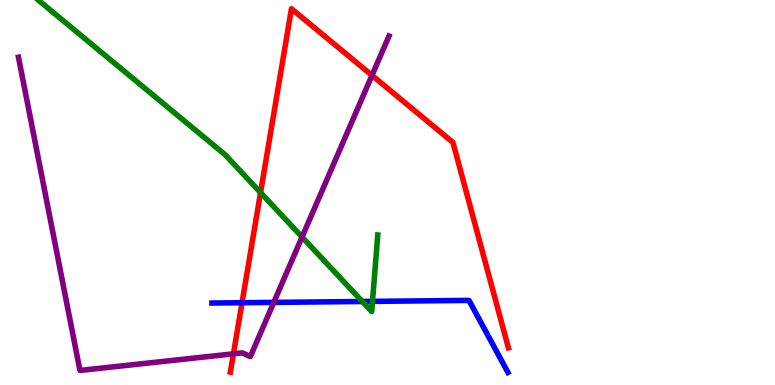[{'lines': ['blue', 'red'], 'intersections': [{'x': 3.12, 'y': 2.14}]}, {'lines': ['green', 'red'], 'intersections': [{'x': 3.36, 'y': 5.0}]}, {'lines': ['purple', 'red'], 'intersections': [{'x': 3.01, 'y': 0.81}, {'x': 4.8, 'y': 8.04}]}, {'lines': ['blue', 'green'], 'intersections': [{'x': 4.67, 'y': 2.17}, {'x': 4.81, 'y': 2.17}]}, {'lines': ['blue', 'purple'], 'intersections': [{'x': 3.53, 'y': 2.15}]}, {'lines': ['green', 'purple'], 'intersections': [{'x': 3.9, 'y': 3.84}]}]